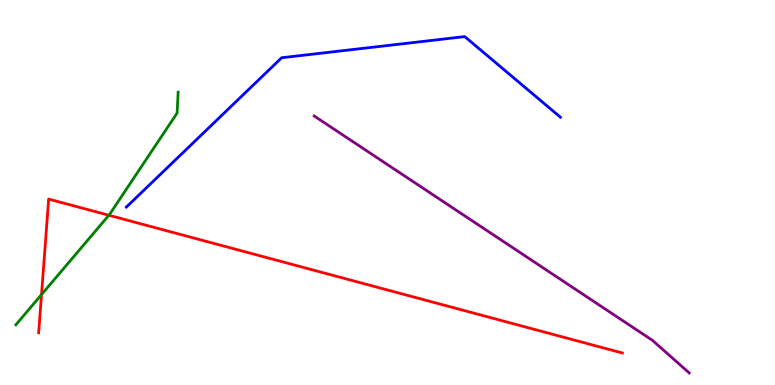[{'lines': ['blue', 'red'], 'intersections': []}, {'lines': ['green', 'red'], 'intersections': [{'x': 0.536, 'y': 2.35}, {'x': 1.4, 'y': 4.41}]}, {'lines': ['purple', 'red'], 'intersections': []}, {'lines': ['blue', 'green'], 'intersections': []}, {'lines': ['blue', 'purple'], 'intersections': []}, {'lines': ['green', 'purple'], 'intersections': []}]